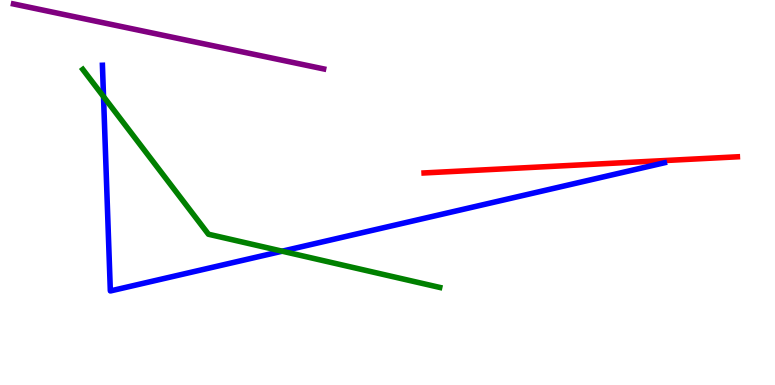[{'lines': ['blue', 'red'], 'intersections': []}, {'lines': ['green', 'red'], 'intersections': []}, {'lines': ['purple', 'red'], 'intersections': []}, {'lines': ['blue', 'green'], 'intersections': [{'x': 1.34, 'y': 7.49}, {'x': 3.64, 'y': 3.48}]}, {'lines': ['blue', 'purple'], 'intersections': []}, {'lines': ['green', 'purple'], 'intersections': []}]